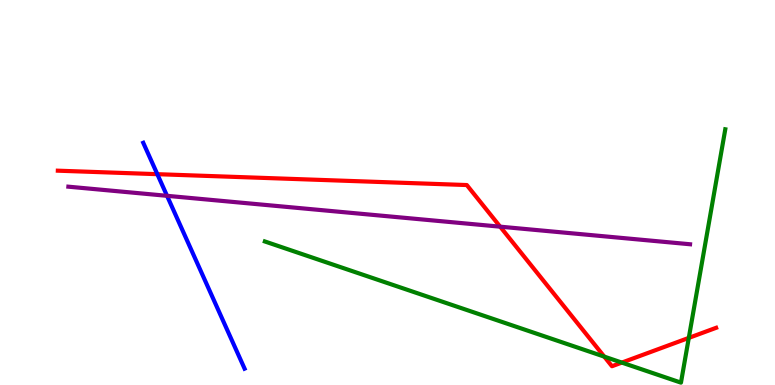[{'lines': ['blue', 'red'], 'intersections': [{'x': 2.03, 'y': 5.48}]}, {'lines': ['green', 'red'], 'intersections': [{'x': 7.8, 'y': 0.737}, {'x': 8.02, 'y': 0.582}, {'x': 8.89, 'y': 1.22}]}, {'lines': ['purple', 'red'], 'intersections': [{'x': 6.45, 'y': 4.11}]}, {'lines': ['blue', 'green'], 'intersections': []}, {'lines': ['blue', 'purple'], 'intersections': [{'x': 2.16, 'y': 4.91}]}, {'lines': ['green', 'purple'], 'intersections': []}]